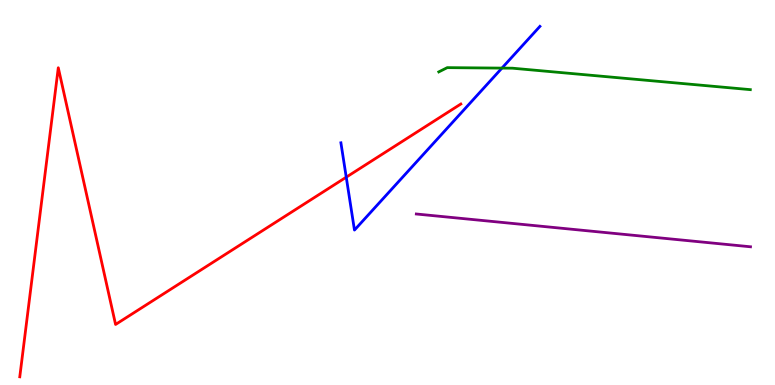[{'lines': ['blue', 'red'], 'intersections': [{'x': 4.47, 'y': 5.4}]}, {'lines': ['green', 'red'], 'intersections': []}, {'lines': ['purple', 'red'], 'intersections': []}, {'lines': ['blue', 'green'], 'intersections': [{'x': 6.48, 'y': 8.23}]}, {'lines': ['blue', 'purple'], 'intersections': []}, {'lines': ['green', 'purple'], 'intersections': []}]